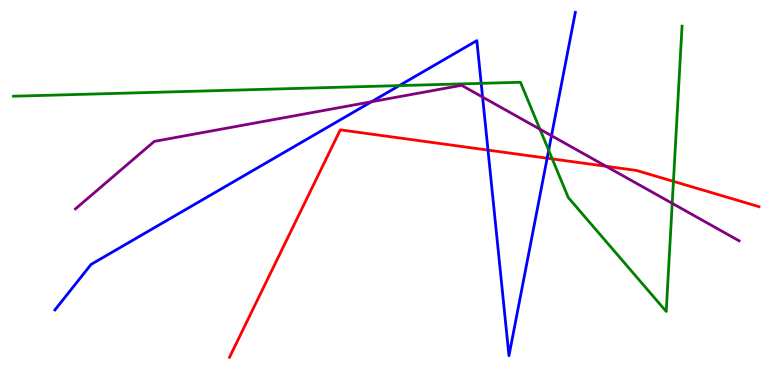[{'lines': ['blue', 'red'], 'intersections': [{'x': 6.3, 'y': 6.1}, {'x': 7.06, 'y': 5.89}]}, {'lines': ['green', 'red'], 'intersections': [{'x': 7.13, 'y': 5.87}, {'x': 8.69, 'y': 5.29}]}, {'lines': ['purple', 'red'], 'intersections': [{'x': 7.82, 'y': 5.68}]}, {'lines': ['blue', 'green'], 'intersections': [{'x': 5.15, 'y': 7.78}, {'x': 6.21, 'y': 7.84}, {'x': 7.08, 'y': 6.1}]}, {'lines': ['blue', 'purple'], 'intersections': [{'x': 4.79, 'y': 7.36}, {'x': 6.23, 'y': 7.48}, {'x': 7.12, 'y': 6.48}]}, {'lines': ['green', 'purple'], 'intersections': [{'x': 6.97, 'y': 6.64}, {'x': 8.67, 'y': 4.72}]}]